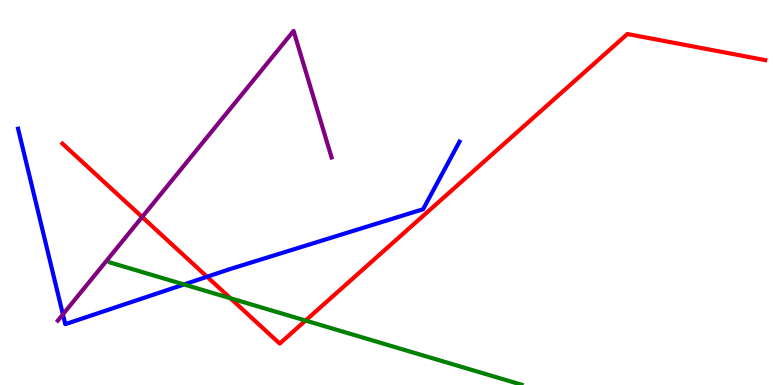[{'lines': ['blue', 'red'], 'intersections': [{'x': 2.67, 'y': 2.81}]}, {'lines': ['green', 'red'], 'intersections': [{'x': 2.97, 'y': 2.25}, {'x': 3.94, 'y': 1.67}]}, {'lines': ['purple', 'red'], 'intersections': [{'x': 1.83, 'y': 4.36}]}, {'lines': ['blue', 'green'], 'intersections': [{'x': 2.37, 'y': 2.61}]}, {'lines': ['blue', 'purple'], 'intersections': [{'x': 0.812, 'y': 1.83}]}, {'lines': ['green', 'purple'], 'intersections': []}]